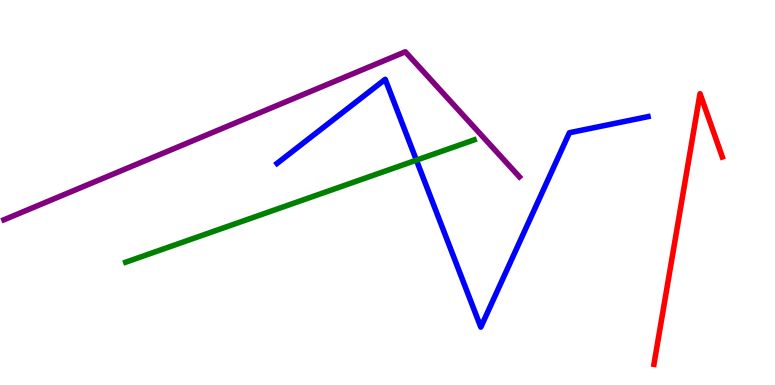[{'lines': ['blue', 'red'], 'intersections': []}, {'lines': ['green', 'red'], 'intersections': []}, {'lines': ['purple', 'red'], 'intersections': []}, {'lines': ['blue', 'green'], 'intersections': [{'x': 5.37, 'y': 5.84}]}, {'lines': ['blue', 'purple'], 'intersections': []}, {'lines': ['green', 'purple'], 'intersections': []}]